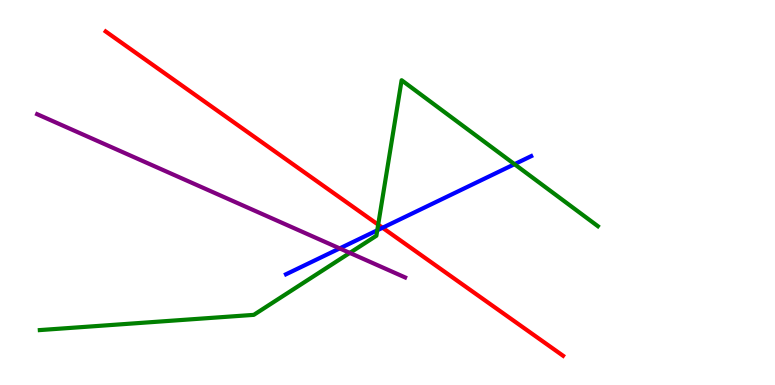[{'lines': ['blue', 'red'], 'intersections': [{'x': 4.94, 'y': 4.08}]}, {'lines': ['green', 'red'], 'intersections': [{'x': 4.88, 'y': 4.16}]}, {'lines': ['purple', 'red'], 'intersections': []}, {'lines': ['blue', 'green'], 'intersections': [{'x': 4.87, 'y': 4.02}, {'x': 6.64, 'y': 5.74}]}, {'lines': ['blue', 'purple'], 'intersections': [{'x': 4.38, 'y': 3.55}]}, {'lines': ['green', 'purple'], 'intersections': [{'x': 4.51, 'y': 3.43}]}]